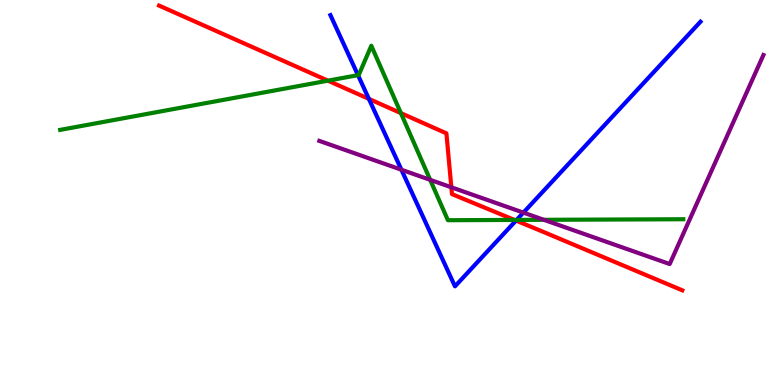[{'lines': ['blue', 'red'], 'intersections': [{'x': 4.76, 'y': 7.43}, {'x': 6.66, 'y': 4.27}]}, {'lines': ['green', 'red'], 'intersections': [{'x': 4.23, 'y': 7.9}, {'x': 5.17, 'y': 7.06}, {'x': 6.64, 'y': 4.29}]}, {'lines': ['purple', 'red'], 'intersections': [{'x': 5.82, 'y': 5.14}]}, {'lines': ['blue', 'green'], 'intersections': [{'x': 4.62, 'y': 8.05}, {'x': 6.67, 'y': 4.29}]}, {'lines': ['blue', 'purple'], 'intersections': [{'x': 5.18, 'y': 5.59}, {'x': 6.75, 'y': 4.48}]}, {'lines': ['green', 'purple'], 'intersections': [{'x': 5.55, 'y': 5.33}, {'x': 7.02, 'y': 4.29}]}]